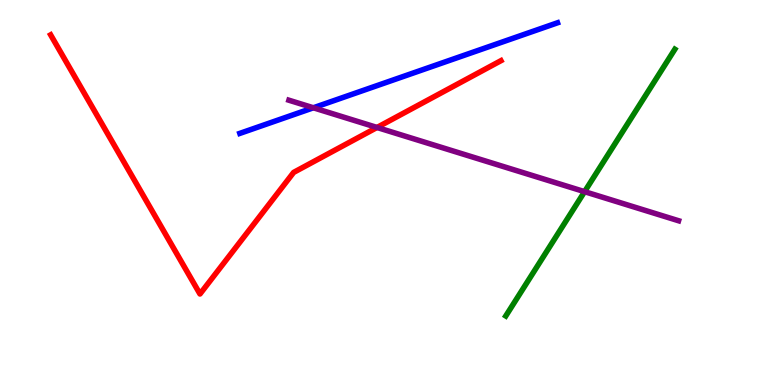[{'lines': ['blue', 'red'], 'intersections': []}, {'lines': ['green', 'red'], 'intersections': []}, {'lines': ['purple', 'red'], 'intersections': [{'x': 4.86, 'y': 6.69}]}, {'lines': ['blue', 'green'], 'intersections': []}, {'lines': ['blue', 'purple'], 'intersections': [{'x': 4.04, 'y': 7.2}]}, {'lines': ['green', 'purple'], 'intersections': [{'x': 7.54, 'y': 5.02}]}]